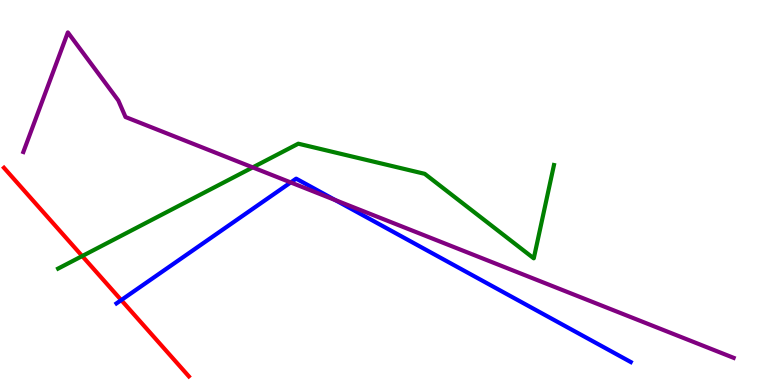[{'lines': ['blue', 'red'], 'intersections': [{'x': 1.56, 'y': 2.21}]}, {'lines': ['green', 'red'], 'intersections': [{'x': 1.06, 'y': 3.35}]}, {'lines': ['purple', 'red'], 'intersections': []}, {'lines': ['blue', 'green'], 'intersections': []}, {'lines': ['blue', 'purple'], 'intersections': [{'x': 3.75, 'y': 5.26}, {'x': 4.33, 'y': 4.8}]}, {'lines': ['green', 'purple'], 'intersections': [{'x': 3.26, 'y': 5.65}]}]